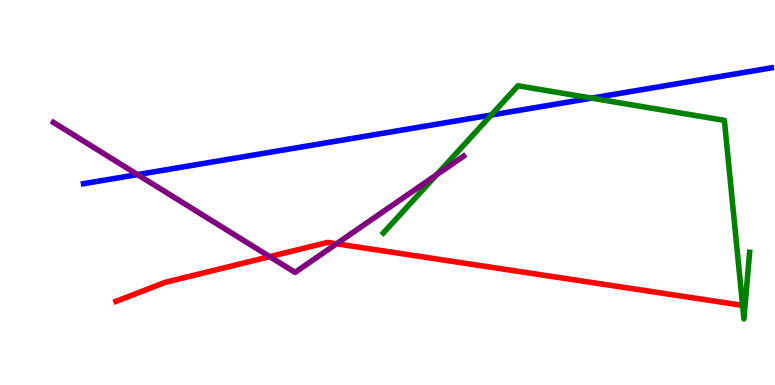[{'lines': ['blue', 'red'], 'intersections': []}, {'lines': ['green', 'red'], 'intersections': [{'x': 9.58, 'y': 2.07}]}, {'lines': ['purple', 'red'], 'intersections': [{'x': 3.48, 'y': 3.33}, {'x': 4.34, 'y': 3.67}]}, {'lines': ['blue', 'green'], 'intersections': [{'x': 6.34, 'y': 7.01}, {'x': 7.63, 'y': 7.45}]}, {'lines': ['blue', 'purple'], 'intersections': [{'x': 1.77, 'y': 5.47}]}, {'lines': ['green', 'purple'], 'intersections': [{'x': 5.63, 'y': 5.46}]}]